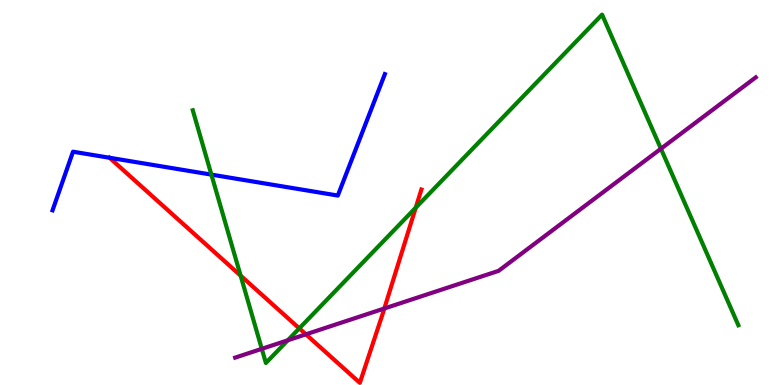[{'lines': ['blue', 'red'], 'intersections': [{'x': 1.41, 'y': 5.9}]}, {'lines': ['green', 'red'], 'intersections': [{'x': 3.1, 'y': 2.84}, {'x': 3.86, 'y': 1.47}, {'x': 5.36, 'y': 4.61}]}, {'lines': ['purple', 'red'], 'intersections': [{'x': 3.95, 'y': 1.32}, {'x': 4.96, 'y': 1.99}]}, {'lines': ['blue', 'green'], 'intersections': [{'x': 2.73, 'y': 5.46}]}, {'lines': ['blue', 'purple'], 'intersections': []}, {'lines': ['green', 'purple'], 'intersections': [{'x': 3.38, 'y': 0.939}, {'x': 3.71, 'y': 1.16}, {'x': 8.53, 'y': 6.14}]}]